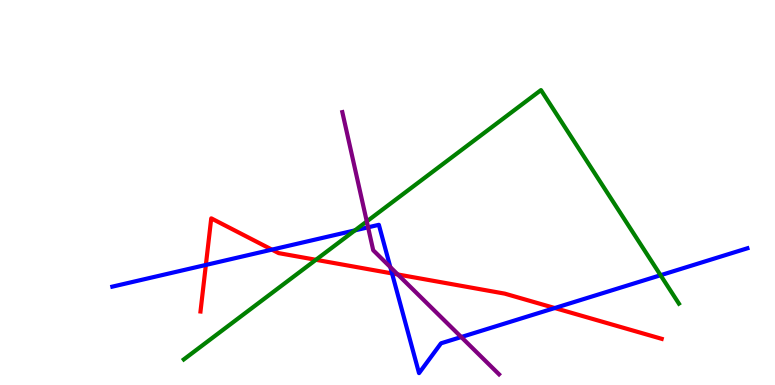[{'lines': ['blue', 'red'], 'intersections': [{'x': 2.66, 'y': 3.12}, {'x': 3.51, 'y': 3.52}, {'x': 5.06, 'y': 2.9}, {'x': 7.16, 'y': 2.0}]}, {'lines': ['green', 'red'], 'intersections': [{'x': 4.08, 'y': 3.25}]}, {'lines': ['purple', 'red'], 'intersections': [{'x': 5.13, 'y': 2.87}]}, {'lines': ['blue', 'green'], 'intersections': [{'x': 4.58, 'y': 4.02}, {'x': 8.52, 'y': 2.85}]}, {'lines': ['blue', 'purple'], 'intersections': [{'x': 4.75, 'y': 4.1}, {'x': 5.04, 'y': 3.06}, {'x': 5.95, 'y': 1.25}]}, {'lines': ['green', 'purple'], 'intersections': [{'x': 4.73, 'y': 4.25}]}]